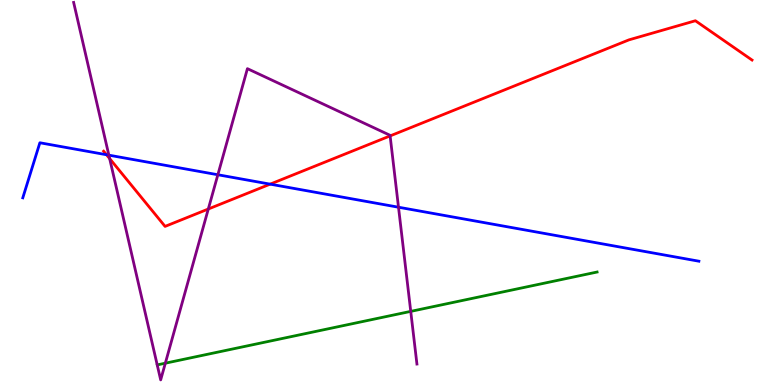[{'lines': ['blue', 'red'], 'intersections': [{'x': 1.37, 'y': 5.98}, {'x': 3.49, 'y': 5.22}]}, {'lines': ['green', 'red'], 'intersections': []}, {'lines': ['purple', 'red'], 'intersections': [{'x': 1.41, 'y': 5.88}, {'x': 2.69, 'y': 4.57}, {'x': 5.03, 'y': 6.47}]}, {'lines': ['blue', 'green'], 'intersections': []}, {'lines': ['blue', 'purple'], 'intersections': [{'x': 1.4, 'y': 5.97}, {'x': 2.81, 'y': 5.46}, {'x': 5.14, 'y': 4.62}]}, {'lines': ['green', 'purple'], 'intersections': [{'x': 2.13, 'y': 0.566}, {'x': 5.3, 'y': 1.91}]}]